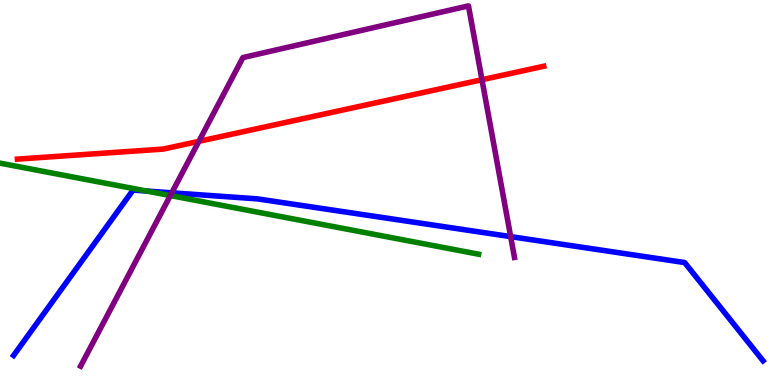[{'lines': ['blue', 'red'], 'intersections': []}, {'lines': ['green', 'red'], 'intersections': []}, {'lines': ['purple', 'red'], 'intersections': [{'x': 2.57, 'y': 6.33}, {'x': 6.22, 'y': 7.93}]}, {'lines': ['blue', 'green'], 'intersections': [{'x': 1.89, 'y': 5.04}]}, {'lines': ['blue', 'purple'], 'intersections': [{'x': 2.22, 'y': 4.99}, {'x': 6.59, 'y': 3.85}]}, {'lines': ['green', 'purple'], 'intersections': [{'x': 2.2, 'y': 4.92}]}]